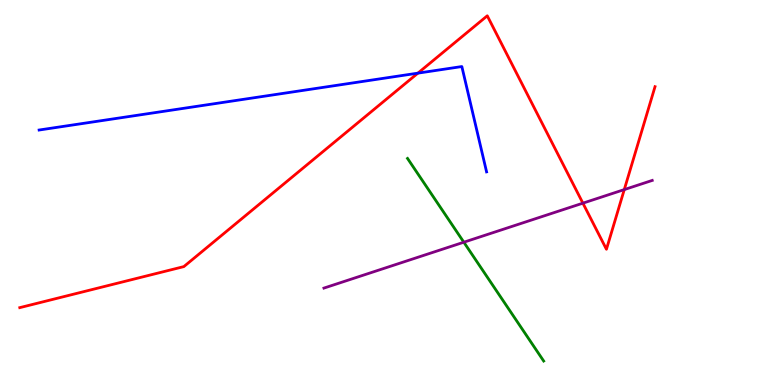[{'lines': ['blue', 'red'], 'intersections': [{'x': 5.39, 'y': 8.1}]}, {'lines': ['green', 'red'], 'intersections': []}, {'lines': ['purple', 'red'], 'intersections': [{'x': 7.52, 'y': 4.72}, {'x': 8.06, 'y': 5.08}]}, {'lines': ['blue', 'green'], 'intersections': []}, {'lines': ['blue', 'purple'], 'intersections': []}, {'lines': ['green', 'purple'], 'intersections': [{'x': 5.98, 'y': 3.71}]}]